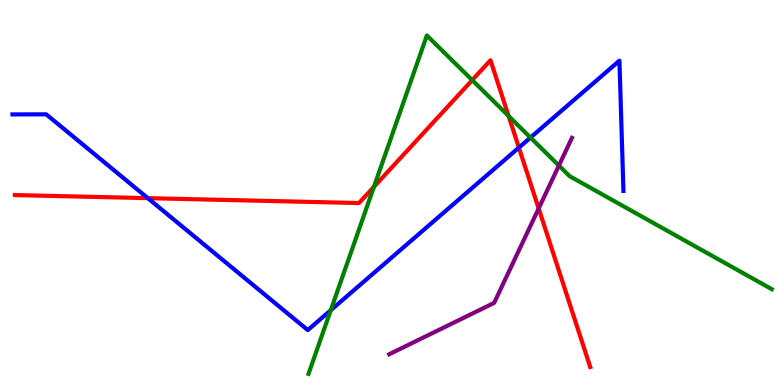[{'lines': ['blue', 'red'], 'intersections': [{'x': 1.91, 'y': 4.85}, {'x': 6.7, 'y': 6.17}]}, {'lines': ['green', 'red'], 'intersections': [{'x': 4.82, 'y': 5.15}, {'x': 6.09, 'y': 7.92}, {'x': 6.56, 'y': 6.99}]}, {'lines': ['purple', 'red'], 'intersections': [{'x': 6.95, 'y': 4.59}]}, {'lines': ['blue', 'green'], 'intersections': [{'x': 4.27, 'y': 1.94}, {'x': 6.85, 'y': 6.43}]}, {'lines': ['blue', 'purple'], 'intersections': []}, {'lines': ['green', 'purple'], 'intersections': [{'x': 7.21, 'y': 5.7}]}]